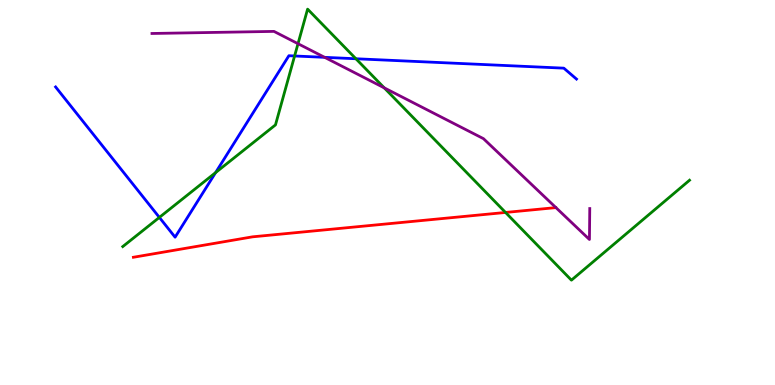[{'lines': ['blue', 'red'], 'intersections': []}, {'lines': ['green', 'red'], 'intersections': [{'x': 6.52, 'y': 4.48}]}, {'lines': ['purple', 'red'], 'intersections': []}, {'lines': ['blue', 'green'], 'intersections': [{'x': 2.06, 'y': 4.35}, {'x': 2.78, 'y': 5.52}, {'x': 3.8, 'y': 8.55}, {'x': 4.59, 'y': 8.47}]}, {'lines': ['blue', 'purple'], 'intersections': [{'x': 4.19, 'y': 8.51}]}, {'lines': ['green', 'purple'], 'intersections': [{'x': 3.85, 'y': 8.86}, {'x': 4.96, 'y': 7.72}]}]